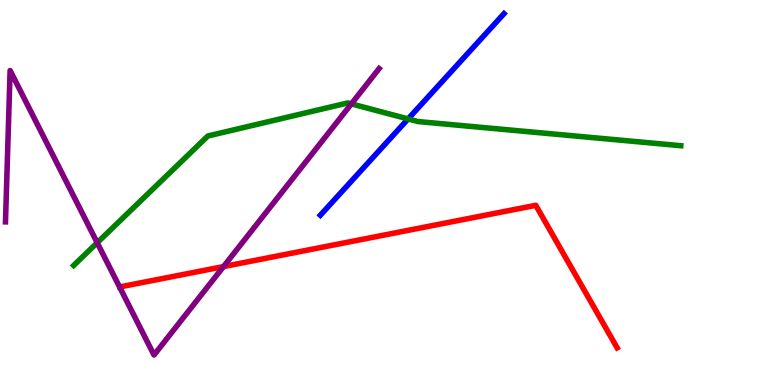[{'lines': ['blue', 'red'], 'intersections': []}, {'lines': ['green', 'red'], 'intersections': []}, {'lines': ['purple', 'red'], 'intersections': [{'x': 2.88, 'y': 3.08}]}, {'lines': ['blue', 'green'], 'intersections': [{'x': 5.27, 'y': 6.91}]}, {'lines': ['blue', 'purple'], 'intersections': []}, {'lines': ['green', 'purple'], 'intersections': [{'x': 1.25, 'y': 3.7}, {'x': 4.53, 'y': 7.3}]}]